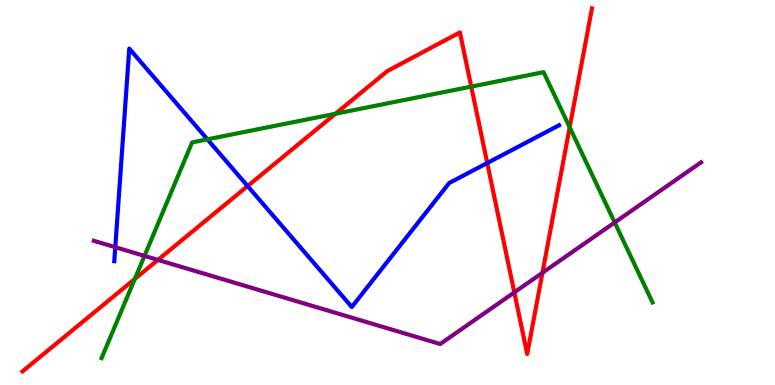[{'lines': ['blue', 'red'], 'intersections': [{'x': 3.2, 'y': 5.17}, {'x': 6.29, 'y': 5.77}]}, {'lines': ['green', 'red'], 'intersections': [{'x': 1.74, 'y': 2.75}, {'x': 4.33, 'y': 7.05}, {'x': 6.08, 'y': 7.75}, {'x': 7.35, 'y': 6.69}]}, {'lines': ['purple', 'red'], 'intersections': [{'x': 2.04, 'y': 3.25}, {'x': 6.64, 'y': 2.41}, {'x': 7.0, 'y': 2.91}]}, {'lines': ['blue', 'green'], 'intersections': [{'x': 2.68, 'y': 6.38}]}, {'lines': ['blue', 'purple'], 'intersections': [{'x': 1.49, 'y': 3.58}]}, {'lines': ['green', 'purple'], 'intersections': [{'x': 1.86, 'y': 3.35}, {'x': 7.93, 'y': 4.22}]}]